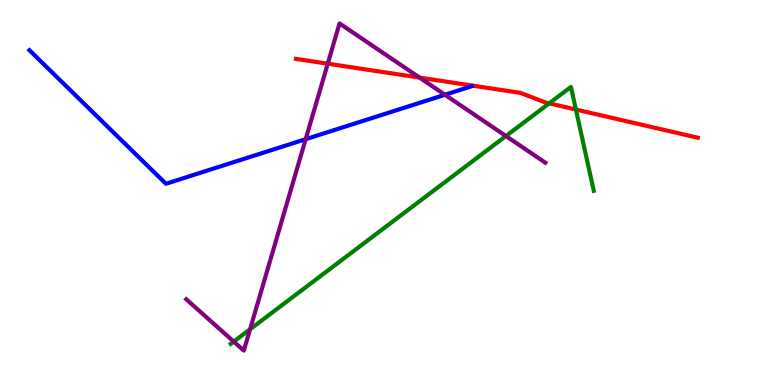[{'lines': ['blue', 'red'], 'intersections': []}, {'lines': ['green', 'red'], 'intersections': [{'x': 7.09, 'y': 7.32}, {'x': 7.43, 'y': 7.15}]}, {'lines': ['purple', 'red'], 'intersections': [{'x': 4.23, 'y': 8.35}, {'x': 5.41, 'y': 7.98}]}, {'lines': ['blue', 'green'], 'intersections': []}, {'lines': ['blue', 'purple'], 'intersections': [{'x': 3.94, 'y': 6.38}, {'x': 5.74, 'y': 7.54}]}, {'lines': ['green', 'purple'], 'intersections': [{'x': 3.02, 'y': 1.13}, {'x': 3.23, 'y': 1.45}, {'x': 6.53, 'y': 6.47}]}]